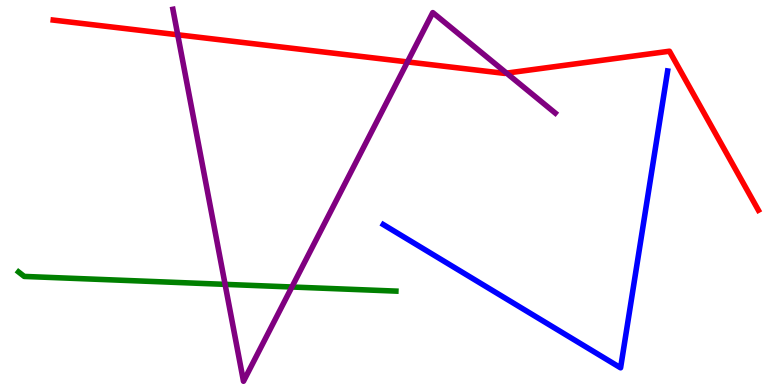[{'lines': ['blue', 'red'], 'intersections': []}, {'lines': ['green', 'red'], 'intersections': []}, {'lines': ['purple', 'red'], 'intersections': [{'x': 2.29, 'y': 9.1}, {'x': 5.26, 'y': 8.39}, {'x': 6.54, 'y': 8.1}]}, {'lines': ['blue', 'green'], 'intersections': []}, {'lines': ['blue', 'purple'], 'intersections': []}, {'lines': ['green', 'purple'], 'intersections': [{'x': 2.9, 'y': 2.61}, {'x': 3.77, 'y': 2.55}]}]